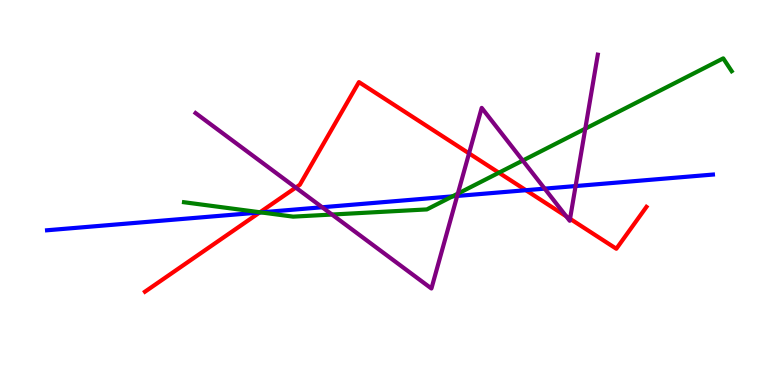[{'lines': ['blue', 'red'], 'intersections': [{'x': 3.35, 'y': 4.48}, {'x': 6.79, 'y': 5.06}]}, {'lines': ['green', 'red'], 'intersections': [{'x': 3.35, 'y': 4.49}, {'x': 6.44, 'y': 5.51}]}, {'lines': ['purple', 'red'], 'intersections': [{'x': 3.82, 'y': 5.13}, {'x': 6.05, 'y': 6.02}, {'x': 7.31, 'y': 4.38}, {'x': 7.36, 'y': 4.32}]}, {'lines': ['blue', 'green'], 'intersections': [{'x': 3.37, 'y': 4.48}, {'x': 5.84, 'y': 4.9}]}, {'lines': ['blue', 'purple'], 'intersections': [{'x': 4.16, 'y': 4.62}, {'x': 5.9, 'y': 4.91}, {'x': 7.03, 'y': 5.1}, {'x': 7.43, 'y': 5.17}]}, {'lines': ['green', 'purple'], 'intersections': [{'x': 4.28, 'y': 4.43}, {'x': 5.91, 'y': 4.97}, {'x': 6.75, 'y': 5.83}, {'x': 7.55, 'y': 6.66}]}]